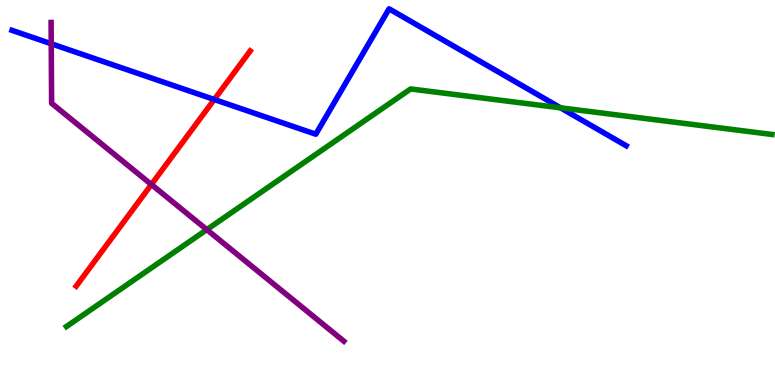[{'lines': ['blue', 'red'], 'intersections': [{'x': 2.76, 'y': 7.42}]}, {'lines': ['green', 'red'], 'intersections': []}, {'lines': ['purple', 'red'], 'intersections': [{'x': 1.95, 'y': 5.21}]}, {'lines': ['blue', 'green'], 'intersections': [{'x': 7.23, 'y': 7.2}]}, {'lines': ['blue', 'purple'], 'intersections': [{'x': 0.661, 'y': 8.86}]}, {'lines': ['green', 'purple'], 'intersections': [{'x': 2.67, 'y': 4.04}]}]